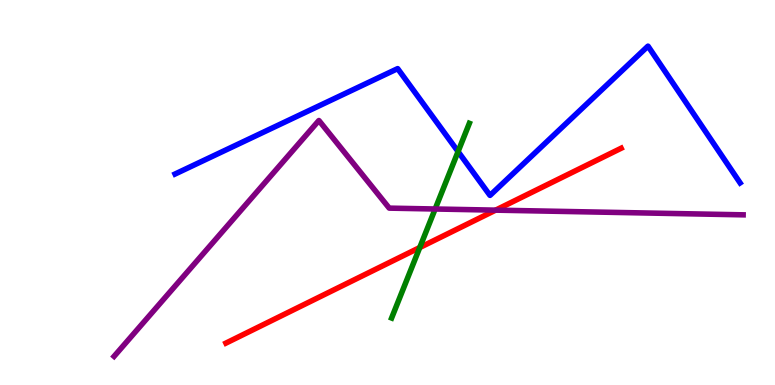[{'lines': ['blue', 'red'], 'intersections': []}, {'lines': ['green', 'red'], 'intersections': [{'x': 5.42, 'y': 3.57}]}, {'lines': ['purple', 'red'], 'intersections': [{'x': 6.39, 'y': 4.54}]}, {'lines': ['blue', 'green'], 'intersections': [{'x': 5.91, 'y': 6.06}]}, {'lines': ['blue', 'purple'], 'intersections': []}, {'lines': ['green', 'purple'], 'intersections': [{'x': 5.61, 'y': 4.57}]}]